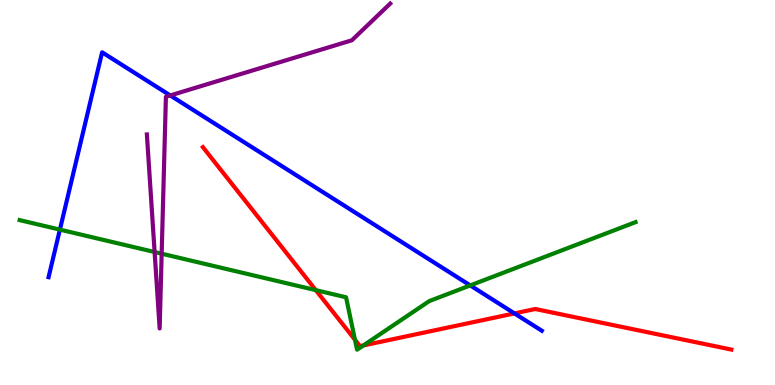[{'lines': ['blue', 'red'], 'intersections': [{'x': 6.64, 'y': 1.86}]}, {'lines': ['green', 'red'], 'intersections': [{'x': 4.07, 'y': 2.46}, {'x': 4.58, 'y': 1.18}, {'x': 4.69, 'y': 1.03}]}, {'lines': ['purple', 'red'], 'intersections': []}, {'lines': ['blue', 'green'], 'intersections': [{'x': 0.773, 'y': 4.04}, {'x': 6.07, 'y': 2.59}]}, {'lines': ['blue', 'purple'], 'intersections': [{'x': 2.2, 'y': 7.52}]}, {'lines': ['green', 'purple'], 'intersections': [{'x': 2.0, 'y': 3.45}, {'x': 2.09, 'y': 3.41}]}]